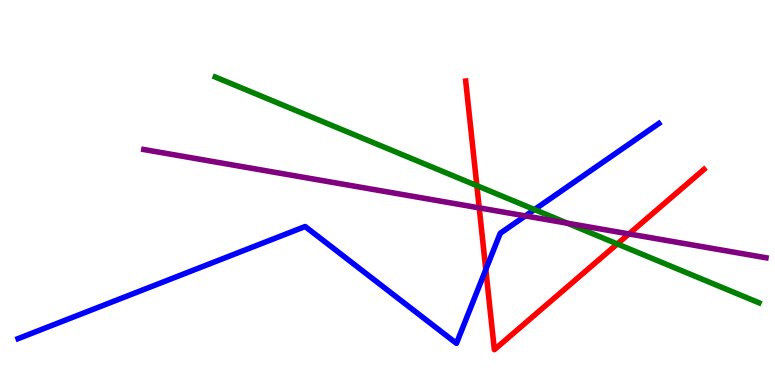[{'lines': ['blue', 'red'], 'intersections': [{'x': 6.27, 'y': 3.0}]}, {'lines': ['green', 'red'], 'intersections': [{'x': 6.15, 'y': 5.18}, {'x': 7.97, 'y': 3.66}]}, {'lines': ['purple', 'red'], 'intersections': [{'x': 6.18, 'y': 4.6}, {'x': 8.12, 'y': 3.92}]}, {'lines': ['blue', 'green'], 'intersections': [{'x': 6.9, 'y': 4.56}]}, {'lines': ['blue', 'purple'], 'intersections': [{'x': 6.78, 'y': 4.39}]}, {'lines': ['green', 'purple'], 'intersections': [{'x': 7.32, 'y': 4.2}]}]